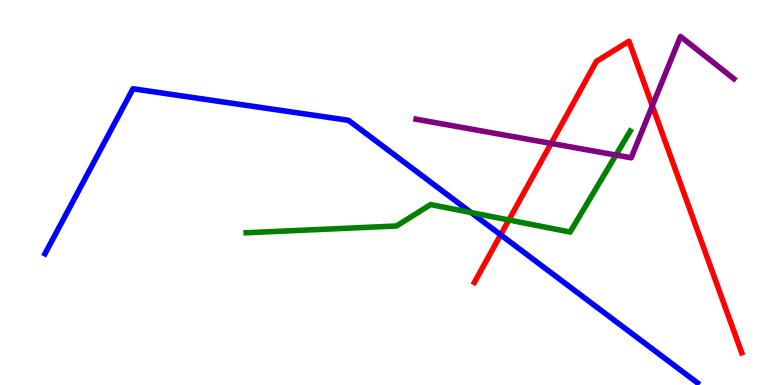[{'lines': ['blue', 'red'], 'intersections': [{'x': 6.46, 'y': 3.9}]}, {'lines': ['green', 'red'], 'intersections': [{'x': 6.57, 'y': 4.29}]}, {'lines': ['purple', 'red'], 'intersections': [{'x': 7.11, 'y': 6.27}, {'x': 8.42, 'y': 7.25}]}, {'lines': ['blue', 'green'], 'intersections': [{'x': 6.08, 'y': 4.48}]}, {'lines': ['blue', 'purple'], 'intersections': []}, {'lines': ['green', 'purple'], 'intersections': [{'x': 7.95, 'y': 5.97}]}]